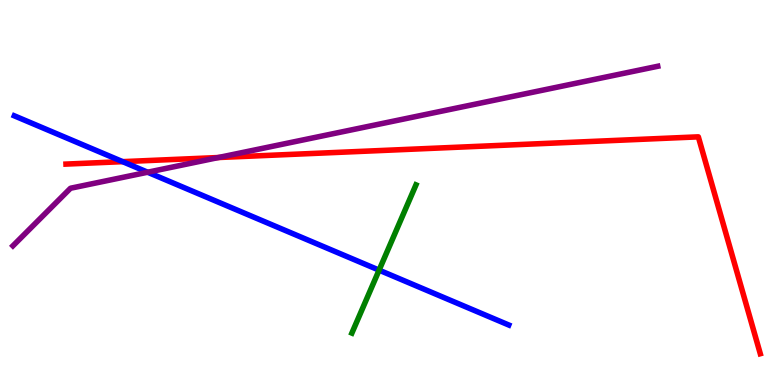[{'lines': ['blue', 'red'], 'intersections': [{'x': 1.58, 'y': 5.8}]}, {'lines': ['green', 'red'], 'intersections': []}, {'lines': ['purple', 'red'], 'intersections': [{'x': 2.82, 'y': 5.91}]}, {'lines': ['blue', 'green'], 'intersections': [{'x': 4.89, 'y': 2.98}]}, {'lines': ['blue', 'purple'], 'intersections': [{'x': 1.91, 'y': 5.53}]}, {'lines': ['green', 'purple'], 'intersections': []}]